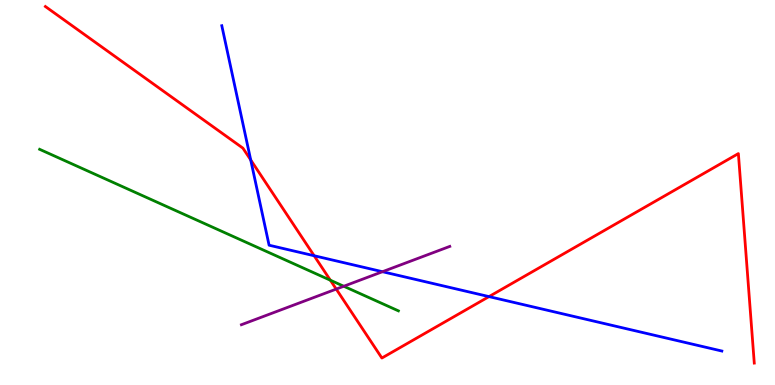[{'lines': ['blue', 'red'], 'intersections': [{'x': 3.24, 'y': 5.85}, {'x': 4.05, 'y': 3.36}, {'x': 6.31, 'y': 2.3}]}, {'lines': ['green', 'red'], 'intersections': [{'x': 4.26, 'y': 2.72}]}, {'lines': ['purple', 'red'], 'intersections': [{'x': 4.34, 'y': 2.49}]}, {'lines': ['blue', 'green'], 'intersections': []}, {'lines': ['blue', 'purple'], 'intersections': [{'x': 4.94, 'y': 2.94}]}, {'lines': ['green', 'purple'], 'intersections': [{'x': 4.44, 'y': 2.56}]}]